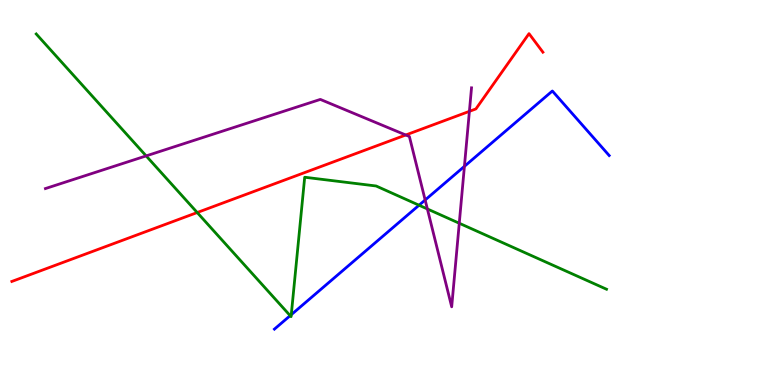[{'lines': ['blue', 'red'], 'intersections': []}, {'lines': ['green', 'red'], 'intersections': [{'x': 2.54, 'y': 4.48}]}, {'lines': ['purple', 'red'], 'intersections': [{'x': 5.24, 'y': 6.49}, {'x': 6.06, 'y': 7.11}]}, {'lines': ['blue', 'green'], 'intersections': [{'x': 3.74, 'y': 1.8}, {'x': 3.76, 'y': 1.83}, {'x': 5.41, 'y': 4.67}]}, {'lines': ['blue', 'purple'], 'intersections': [{'x': 5.49, 'y': 4.81}, {'x': 5.99, 'y': 5.68}]}, {'lines': ['green', 'purple'], 'intersections': [{'x': 1.89, 'y': 5.95}, {'x': 5.51, 'y': 4.57}, {'x': 5.93, 'y': 4.2}]}]